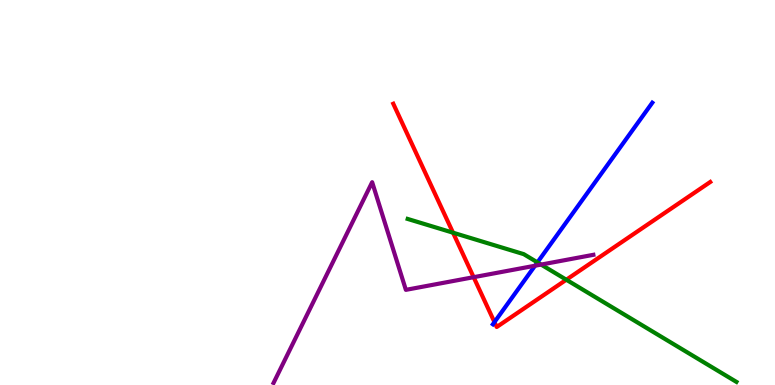[{'lines': ['blue', 'red'], 'intersections': [{'x': 6.38, 'y': 1.63}]}, {'lines': ['green', 'red'], 'intersections': [{'x': 5.85, 'y': 3.96}, {'x': 7.31, 'y': 2.73}]}, {'lines': ['purple', 'red'], 'intersections': [{'x': 6.11, 'y': 2.8}]}, {'lines': ['blue', 'green'], 'intersections': [{'x': 6.93, 'y': 3.19}]}, {'lines': ['blue', 'purple'], 'intersections': [{'x': 6.9, 'y': 3.1}]}, {'lines': ['green', 'purple'], 'intersections': [{'x': 6.98, 'y': 3.13}]}]